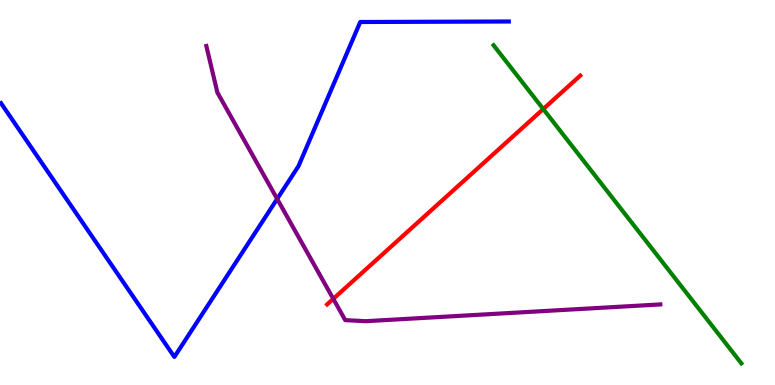[{'lines': ['blue', 'red'], 'intersections': []}, {'lines': ['green', 'red'], 'intersections': [{'x': 7.01, 'y': 7.17}]}, {'lines': ['purple', 'red'], 'intersections': [{'x': 4.3, 'y': 2.24}]}, {'lines': ['blue', 'green'], 'intersections': []}, {'lines': ['blue', 'purple'], 'intersections': [{'x': 3.58, 'y': 4.83}]}, {'lines': ['green', 'purple'], 'intersections': []}]